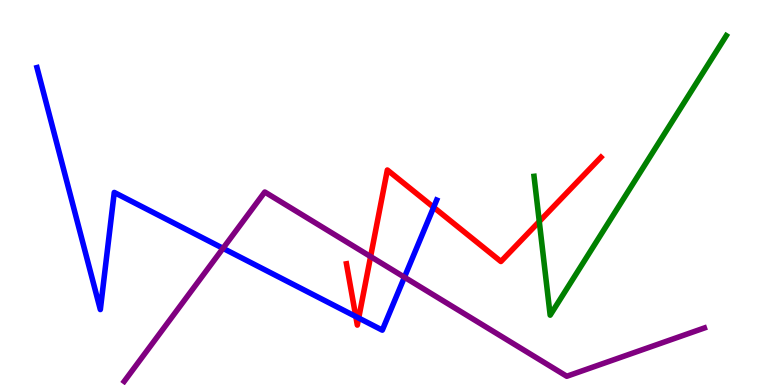[{'lines': ['blue', 'red'], 'intersections': [{'x': 4.59, 'y': 1.78}, {'x': 4.63, 'y': 1.74}, {'x': 5.6, 'y': 4.62}]}, {'lines': ['green', 'red'], 'intersections': [{'x': 6.96, 'y': 4.25}]}, {'lines': ['purple', 'red'], 'intersections': [{'x': 4.78, 'y': 3.34}]}, {'lines': ['blue', 'green'], 'intersections': []}, {'lines': ['blue', 'purple'], 'intersections': [{'x': 2.88, 'y': 3.55}, {'x': 5.22, 'y': 2.8}]}, {'lines': ['green', 'purple'], 'intersections': []}]